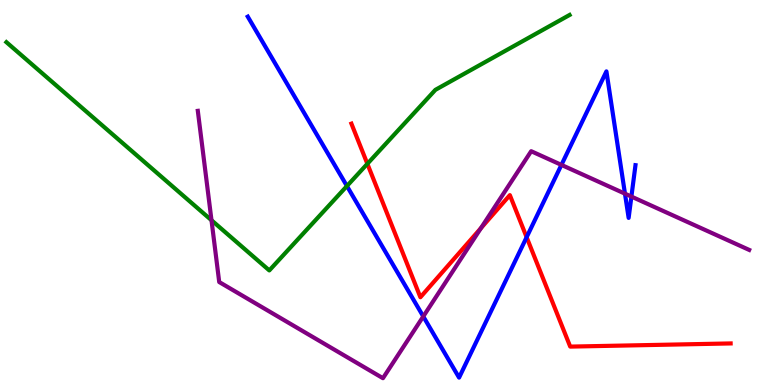[{'lines': ['blue', 'red'], 'intersections': [{'x': 6.8, 'y': 3.84}]}, {'lines': ['green', 'red'], 'intersections': [{'x': 4.74, 'y': 5.75}]}, {'lines': ['purple', 'red'], 'intersections': [{'x': 6.21, 'y': 4.08}]}, {'lines': ['blue', 'green'], 'intersections': [{'x': 4.48, 'y': 5.17}]}, {'lines': ['blue', 'purple'], 'intersections': [{'x': 5.46, 'y': 1.78}, {'x': 7.24, 'y': 5.72}, {'x': 8.06, 'y': 4.97}, {'x': 8.15, 'y': 4.89}]}, {'lines': ['green', 'purple'], 'intersections': [{'x': 2.73, 'y': 4.28}]}]